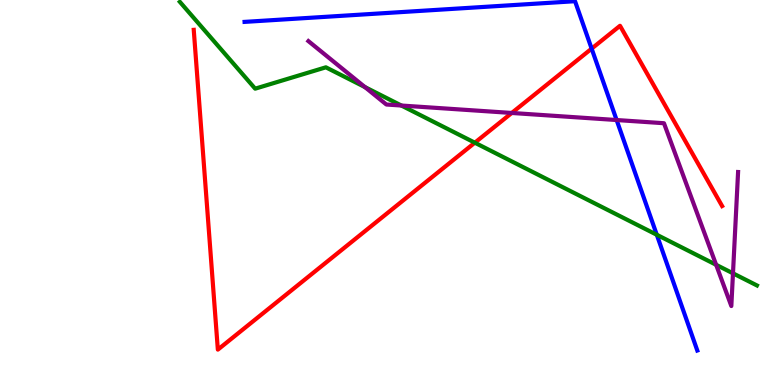[{'lines': ['blue', 'red'], 'intersections': [{'x': 7.63, 'y': 8.74}]}, {'lines': ['green', 'red'], 'intersections': [{'x': 6.13, 'y': 6.29}]}, {'lines': ['purple', 'red'], 'intersections': [{'x': 6.6, 'y': 7.07}]}, {'lines': ['blue', 'green'], 'intersections': [{'x': 8.47, 'y': 3.9}]}, {'lines': ['blue', 'purple'], 'intersections': [{'x': 7.96, 'y': 6.88}]}, {'lines': ['green', 'purple'], 'intersections': [{'x': 4.71, 'y': 7.74}, {'x': 5.18, 'y': 7.26}, {'x': 9.24, 'y': 3.12}, {'x': 9.46, 'y': 2.9}]}]